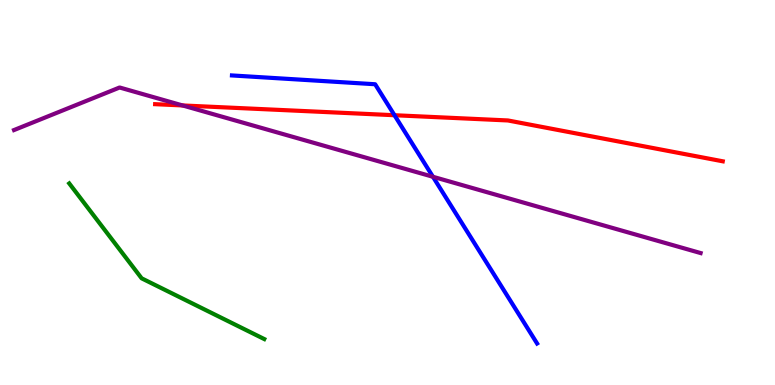[{'lines': ['blue', 'red'], 'intersections': [{'x': 5.09, 'y': 7.01}]}, {'lines': ['green', 'red'], 'intersections': []}, {'lines': ['purple', 'red'], 'intersections': [{'x': 2.36, 'y': 7.26}]}, {'lines': ['blue', 'green'], 'intersections': []}, {'lines': ['blue', 'purple'], 'intersections': [{'x': 5.59, 'y': 5.41}]}, {'lines': ['green', 'purple'], 'intersections': []}]